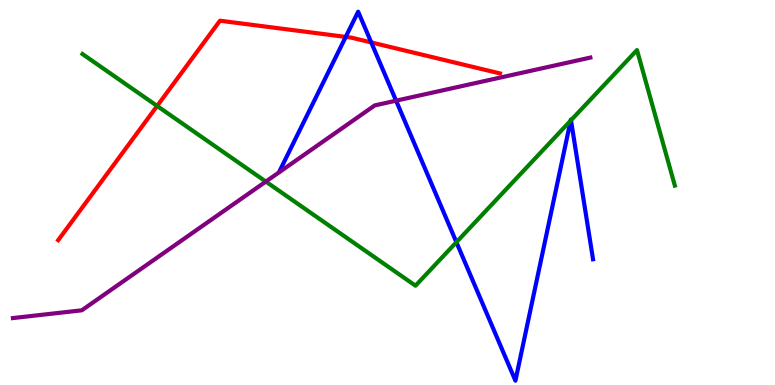[{'lines': ['blue', 'red'], 'intersections': [{'x': 4.46, 'y': 9.04}, {'x': 4.79, 'y': 8.9}]}, {'lines': ['green', 'red'], 'intersections': [{'x': 2.03, 'y': 7.25}]}, {'lines': ['purple', 'red'], 'intersections': []}, {'lines': ['blue', 'green'], 'intersections': [{'x': 5.89, 'y': 3.71}, {'x': 7.36, 'y': 6.87}, {'x': 7.37, 'y': 6.88}]}, {'lines': ['blue', 'purple'], 'intersections': [{'x': 5.11, 'y': 7.38}]}, {'lines': ['green', 'purple'], 'intersections': [{'x': 3.43, 'y': 5.28}]}]